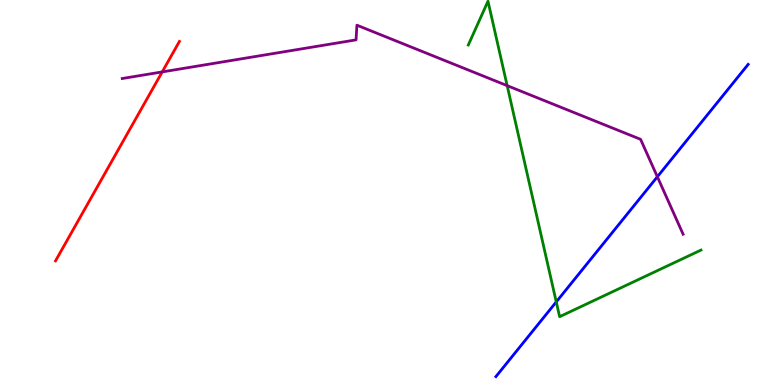[{'lines': ['blue', 'red'], 'intersections': []}, {'lines': ['green', 'red'], 'intersections': []}, {'lines': ['purple', 'red'], 'intersections': [{'x': 2.09, 'y': 8.13}]}, {'lines': ['blue', 'green'], 'intersections': [{'x': 7.18, 'y': 2.16}]}, {'lines': ['blue', 'purple'], 'intersections': [{'x': 8.48, 'y': 5.41}]}, {'lines': ['green', 'purple'], 'intersections': [{'x': 6.54, 'y': 7.78}]}]